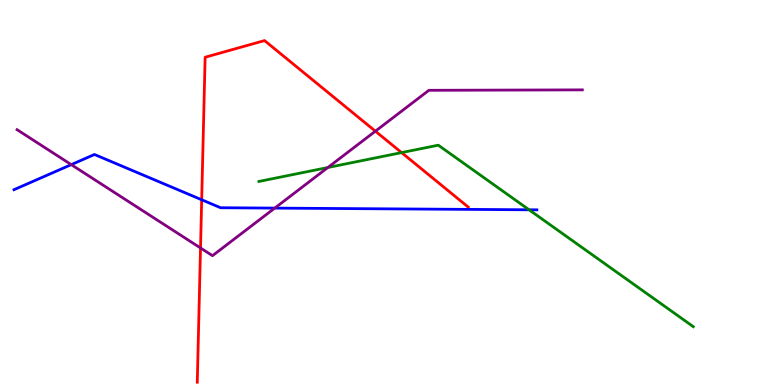[{'lines': ['blue', 'red'], 'intersections': [{'x': 2.6, 'y': 4.81}]}, {'lines': ['green', 'red'], 'intersections': [{'x': 5.18, 'y': 6.04}]}, {'lines': ['purple', 'red'], 'intersections': [{'x': 2.59, 'y': 3.56}, {'x': 4.84, 'y': 6.59}]}, {'lines': ['blue', 'green'], 'intersections': [{'x': 6.83, 'y': 4.55}]}, {'lines': ['blue', 'purple'], 'intersections': [{'x': 0.92, 'y': 5.72}, {'x': 3.55, 'y': 4.59}]}, {'lines': ['green', 'purple'], 'intersections': [{'x': 4.23, 'y': 5.65}]}]